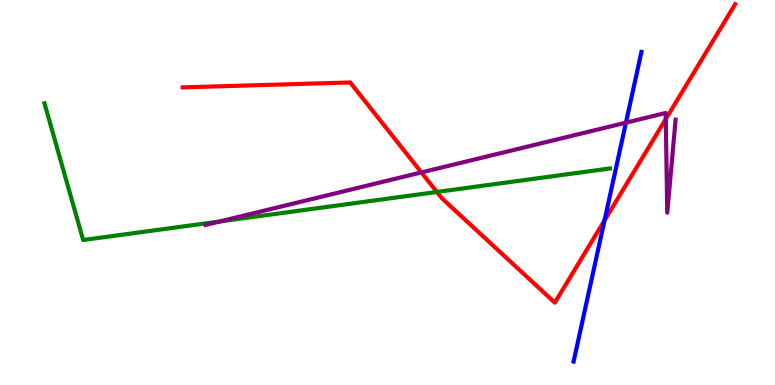[{'lines': ['blue', 'red'], 'intersections': [{'x': 7.8, 'y': 4.27}]}, {'lines': ['green', 'red'], 'intersections': [{'x': 5.64, 'y': 5.01}]}, {'lines': ['purple', 'red'], 'intersections': [{'x': 5.44, 'y': 5.52}, {'x': 8.59, 'y': 6.91}]}, {'lines': ['blue', 'green'], 'intersections': []}, {'lines': ['blue', 'purple'], 'intersections': [{'x': 8.08, 'y': 6.81}]}, {'lines': ['green', 'purple'], 'intersections': [{'x': 2.84, 'y': 4.25}]}]